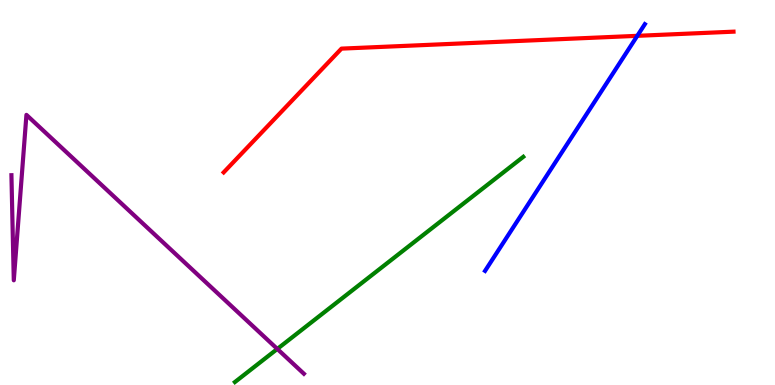[{'lines': ['blue', 'red'], 'intersections': [{'x': 8.22, 'y': 9.07}]}, {'lines': ['green', 'red'], 'intersections': []}, {'lines': ['purple', 'red'], 'intersections': []}, {'lines': ['blue', 'green'], 'intersections': []}, {'lines': ['blue', 'purple'], 'intersections': []}, {'lines': ['green', 'purple'], 'intersections': [{'x': 3.58, 'y': 0.937}]}]